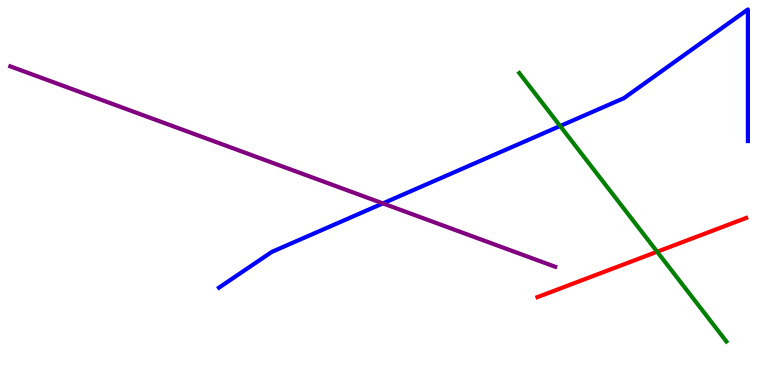[{'lines': ['blue', 'red'], 'intersections': []}, {'lines': ['green', 'red'], 'intersections': [{'x': 8.48, 'y': 3.46}]}, {'lines': ['purple', 'red'], 'intersections': []}, {'lines': ['blue', 'green'], 'intersections': [{'x': 7.23, 'y': 6.73}]}, {'lines': ['blue', 'purple'], 'intersections': [{'x': 4.94, 'y': 4.72}]}, {'lines': ['green', 'purple'], 'intersections': []}]